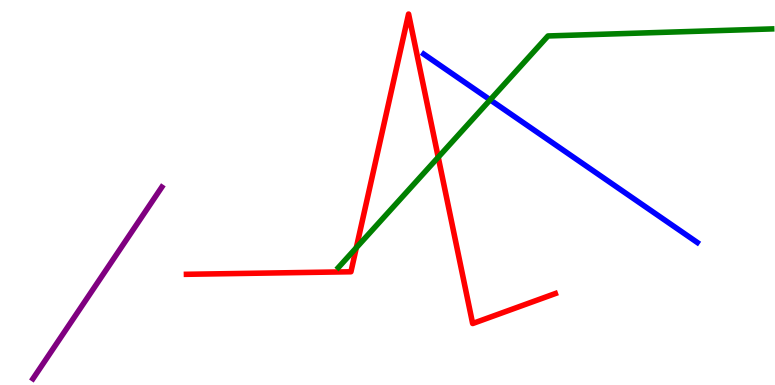[{'lines': ['blue', 'red'], 'intersections': []}, {'lines': ['green', 'red'], 'intersections': [{'x': 4.6, 'y': 3.57}, {'x': 5.65, 'y': 5.92}]}, {'lines': ['purple', 'red'], 'intersections': []}, {'lines': ['blue', 'green'], 'intersections': [{'x': 6.32, 'y': 7.41}]}, {'lines': ['blue', 'purple'], 'intersections': []}, {'lines': ['green', 'purple'], 'intersections': []}]